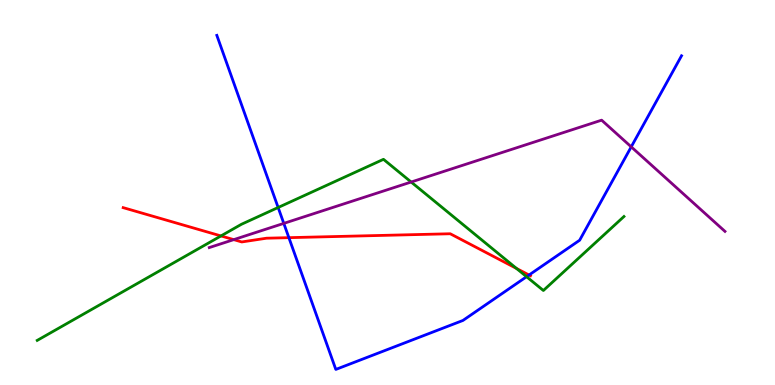[{'lines': ['blue', 'red'], 'intersections': [{'x': 3.73, 'y': 3.83}, {'x': 6.83, 'y': 2.86}]}, {'lines': ['green', 'red'], 'intersections': [{'x': 2.85, 'y': 3.87}, {'x': 6.66, 'y': 3.03}]}, {'lines': ['purple', 'red'], 'intersections': [{'x': 3.02, 'y': 3.78}]}, {'lines': ['blue', 'green'], 'intersections': [{'x': 3.59, 'y': 4.61}, {'x': 6.79, 'y': 2.81}]}, {'lines': ['blue', 'purple'], 'intersections': [{'x': 3.66, 'y': 4.2}, {'x': 8.14, 'y': 6.19}]}, {'lines': ['green', 'purple'], 'intersections': [{'x': 5.31, 'y': 5.27}]}]